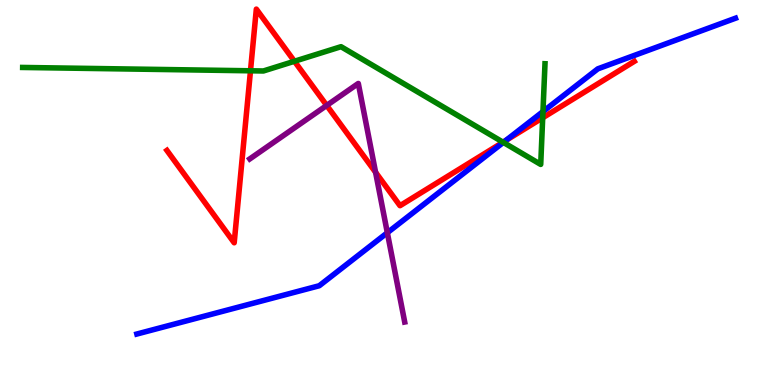[{'lines': ['blue', 'red'], 'intersections': [{'x': 6.53, 'y': 6.35}]}, {'lines': ['green', 'red'], 'intersections': [{'x': 3.23, 'y': 8.16}, {'x': 3.8, 'y': 8.41}, {'x': 6.49, 'y': 6.31}, {'x': 7.0, 'y': 6.94}]}, {'lines': ['purple', 'red'], 'intersections': [{'x': 4.22, 'y': 7.26}, {'x': 4.85, 'y': 5.53}]}, {'lines': ['blue', 'green'], 'intersections': [{'x': 6.49, 'y': 6.3}, {'x': 7.01, 'y': 7.1}]}, {'lines': ['blue', 'purple'], 'intersections': [{'x': 5.0, 'y': 3.95}]}, {'lines': ['green', 'purple'], 'intersections': []}]